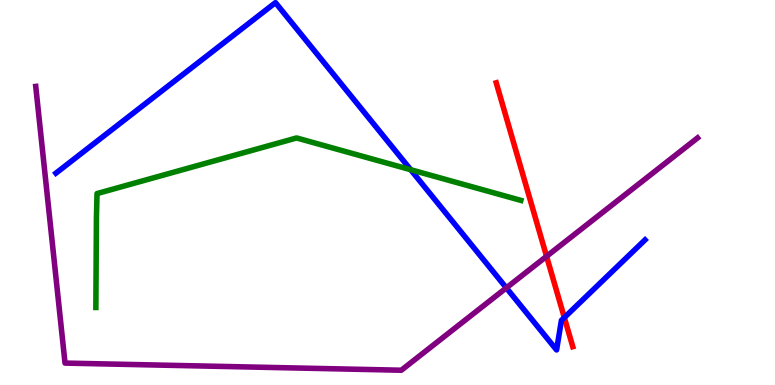[{'lines': ['blue', 'red'], 'intersections': [{'x': 7.28, 'y': 1.75}]}, {'lines': ['green', 'red'], 'intersections': []}, {'lines': ['purple', 'red'], 'intersections': [{'x': 7.05, 'y': 3.34}]}, {'lines': ['blue', 'green'], 'intersections': [{'x': 5.3, 'y': 5.59}]}, {'lines': ['blue', 'purple'], 'intersections': [{'x': 6.53, 'y': 2.52}]}, {'lines': ['green', 'purple'], 'intersections': []}]